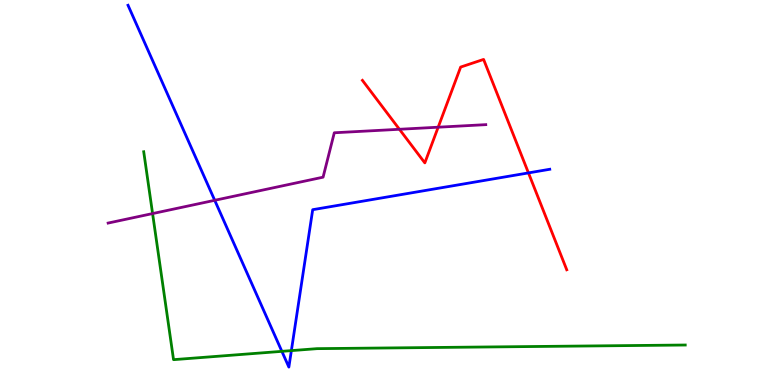[{'lines': ['blue', 'red'], 'intersections': [{'x': 6.82, 'y': 5.51}]}, {'lines': ['green', 'red'], 'intersections': []}, {'lines': ['purple', 'red'], 'intersections': [{'x': 5.15, 'y': 6.64}, {'x': 5.65, 'y': 6.7}]}, {'lines': ['blue', 'green'], 'intersections': [{'x': 3.64, 'y': 0.874}, {'x': 3.76, 'y': 0.893}]}, {'lines': ['blue', 'purple'], 'intersections': [{'x': 2.77, 'y': 4.8}]}, {'lines': ['green', 'purple'], 'intersections': [{'x': 1.97, 'y': 4.45}]}]